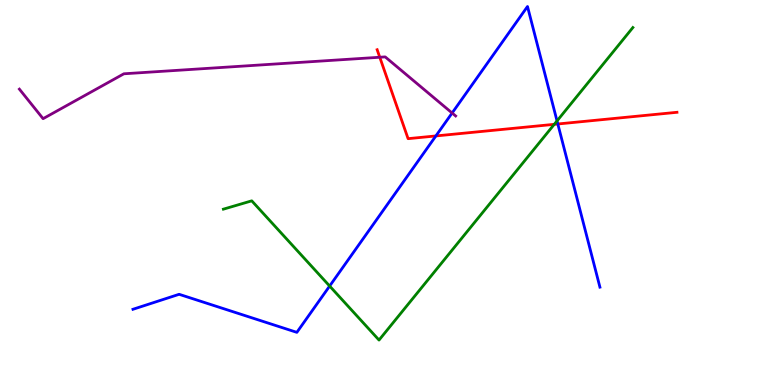[{'lines': ['blue', 'red'], 'intersections': [{'x': 5.62, 'y': 6.47}, {'x': 7.2, 'y': 6.78}]}, {'lines': ['green', 'red'], 'intersections': [{'x': 7.15, 'y': 6.77}]}, {'lines': ['purple', 'red'], 'intersections': [{'x': 4.9, 'y': 8.51}]}, {'lines': ['blue', 'green'], 'intersections': [{'x': 4.25, 'y': 2.57}, {'x': 7.19, 'y': 6.86}]}, {'lines': ['blue', 'purple'], 'intersections': [{'x': 5.83, 'y': 7.06}]}, {'lines': ['green', 'purple'], 'intersections': []}]